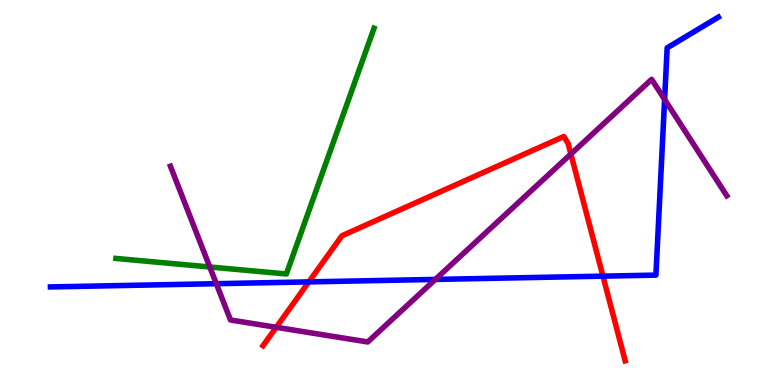[{'lines': ['blue', 'red'], 'intersections': [{'x': 3.98, 'y': 2.68}, {'x': 7.78, 'y': 2.83}]}, {'lines': ['green', 'red'], 'intersections': []}, {'lines': ['purple', 'red'], 'intersections': [{'x': 3.56, 'y': 1.5}, {'x': 7.37, 'y': 6.0}]}, {'lines': ['blue', 'green'], 'intersections': []}, {'lines': ['blue', 'purple'], 'intersections': [{'x': 2.79, 'y': 2.63}, {'x': 5.62, 'y': 2.74}, {'x': 8.58, 'y': 7.42}]}, {'lines': ['green', 'purple'], 'intersections': [{'x': 2.71, 'y': 3.07}]}]